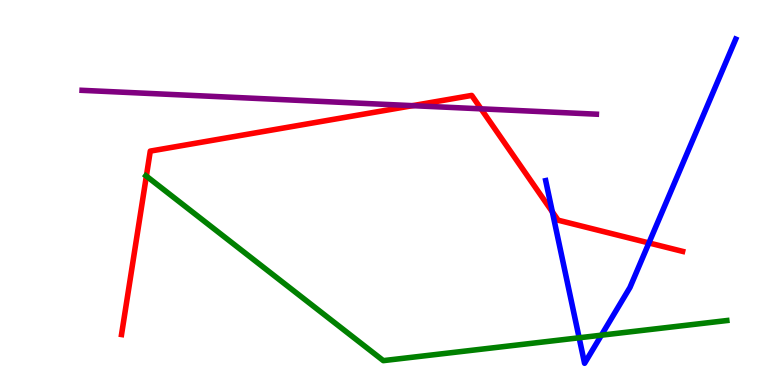[{'lines': ['blue', 'red'], 'intersections': [{'x': 7.13, 'y': 4.5}, {'x': 8.37, 'y': 3.69}]}, {'lines': ['green', 'red'], 'intersections': [{'x': 1.89, 'y': 5.43}]}, {'lines': ['purple', 'red'], 'intersections': [{'x': 5.32, 'y': 7.26}, {'x': 6.21, 'y': 7.17}]}, {'lines': ['blue', 'green'], 'intersections': [{'x': 7.47, 'y': 1.23}, {'x': 7.76, 'y': 1.29}]}, {'lines': ['blue', 'purple'], 'intersections': []}, {'lines': ['green', 'purple'], 'intersections': []}]